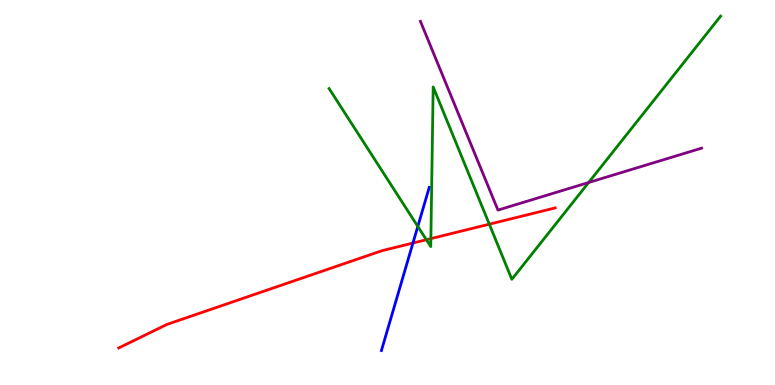[{'lines': ['blue', 'red'], 'intersections': [{'x': 5.33, 'y': 3.69}]}, {'lines': ['green', 'red'], 'intersections': [{'x': 5.5, 'y': 3.77}, {'x': 5.56, 'y': 3.8}, {'x': 6.31, 'y': 4.18}]}, {'lines': ['purple', 'red'], 'intersections': []}, {'lines': ['blue', 'green'], 'intersections': [{'x': 5.39, 'y': 4.12}]}, {'lines': ['blue', 'purple'], 'intersections': []}, {'lines': ['green', 'purple'], 'intersections': [{'x': 7.6, 'y': 5.26}]}]